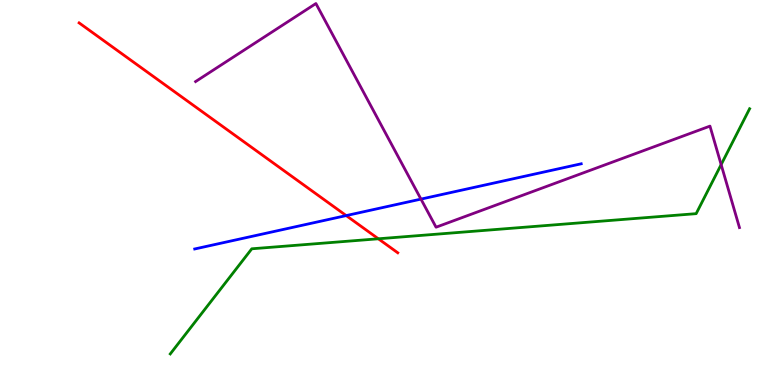[{'lines': ['blue', 'red'], 'intersections': [{'x': 4.47, 'y': 4.4}]}, {'lines': ['green', 'red'], 'intersections': [{'x': 4.88, 'y': 3.8}]}, {'lines': ['purple', 'red'], 'intersections': []}, {'lines': ['blue', 'green'], 'intersections': []}, {'lines': ['blue', 'purple'], 'intersections': [{'x': 5.43, 'y': 4.83}]}, {'lines': ['green', 'purple'], 'intersections': [{'x': 9.31, 'y': 5.72}]}]